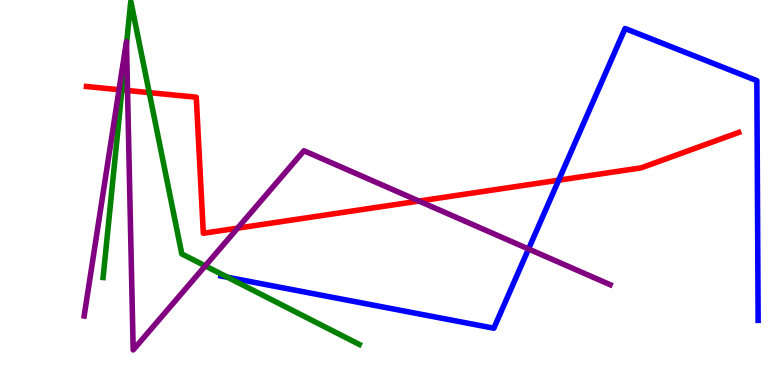[{'lines': ['blue', 'red'], 'intersections': [{'x': 7.21, 'y': 5.32}]}, {'lines': ['green', 'red'], 'intersections': [{'x': 1.57, 'y': 7.66}, {'x': 1.93, 'y': 7.59}]}, {'lines': ['purple', 'red'], 'intersections': [{'x': 1.54, 'y': 7.67}, {'x': 1.65, 'y': 7.65}, {'x': 3.07, 'y': 4.07}, {'x': 5.41, 'y': 4.78}]}, {'lines': ['blue', 'green'], 'intersections': [{'x': 2.94, 'y': 2.8}]}, {'lines': ['blue', 'purple'], 'intersections': [{'x': 6.82, 'y': 3.53}]}, {'lines': ['green', 'purple'], 'intersections': [{'x': 1.63, 'y': 8.86}, {'x': 2.65, 'y': 3.09}]}]